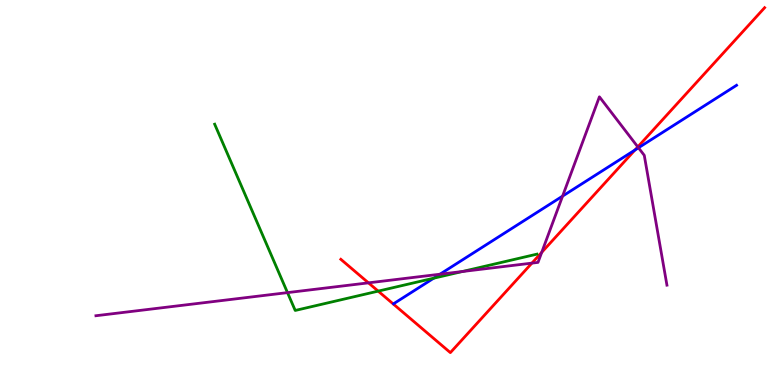[{'lines': ['blue', 'red'], 'intersections': [{'x': 8.19, 'y': 6.1}]}, {'lines': ['green', 'red'], 'intersections': [{'x': 4.88, 'y': 2.44}]}, {'lines': ['purple', 'red'], 'intersections': [{'x': 4.75, 'y': 2.65}, {'x': 6.86, 'y': 3.17}, {'x': 6.99, 'y': 3.45}, {'x': 8.23, 'y': 6.18}]}, {'lines': ['blue', 'green'], 'intersections': [{'x': 5.6, 'y': 2.77}]}, {'lines': ['blue', 'purple'], 'intersections': [{'x': 5.68, 'y': 2.88}, {'x': 7.26, 'y': 4.91}, {'x': 8.24, 'y': 6.16}]}, {'lines': ['green', 'purple'], 'intersections': [{'x': 3.71, 'y': 2.4}, {'x': 5.97, 'y': 2.95}]}]